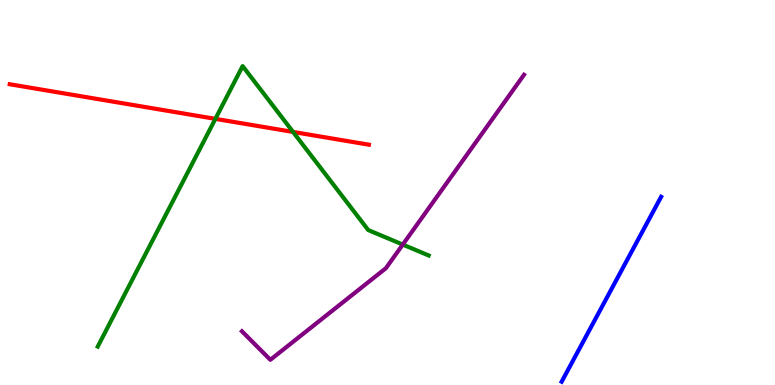[{'lines': ['blue', 'red'], 'intersections': []}, {'lines': ['green', 'red'], 'intersections': [{'x': 2.78, 'y': 6.91}, {'x': 3.78, 'y': 6.57}]}, {'lines': ['purple', 'red'], 'intersections': []}, {'lines': ['blue', 'green'], 'intersections': []}, {'lines': ['blue', 'purple'], 'intersections': []}, {'lines': ['green', 'purple'], 'intersections': [{'x': 5.2, 'y': 3.65}]}]